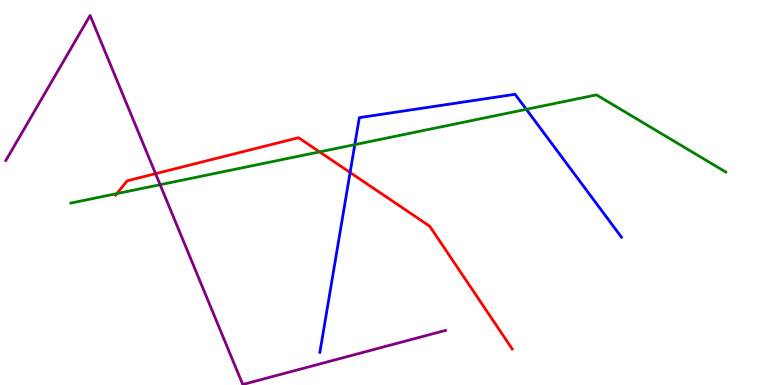[{'lines': ['blue', 'red'], 'intersections': [{'x': 4.52, 'y': 5.52}]}, {'lines': ['green', 'red'], 'intersections': [{'x': 1.51, 'y': 4.97}, {'x': 4.12, 'y': 6.05}]}, {'lines': ['purple', 'red'], 'intersections': [{'x': 2.01, 'y': 5.49}]}, {'lines': ['blue', 'green'], 'intersections': [{'x': 4.58, 'y': 6.24}, {'x': 6.79, 'y': 7.16}]}, {'lines': ['blue', 'purple'], 'intersections': []}, {'lines': ['green', 'purple'], 'intersections': [{'x': 2.07, 'y': 5.2}]}]